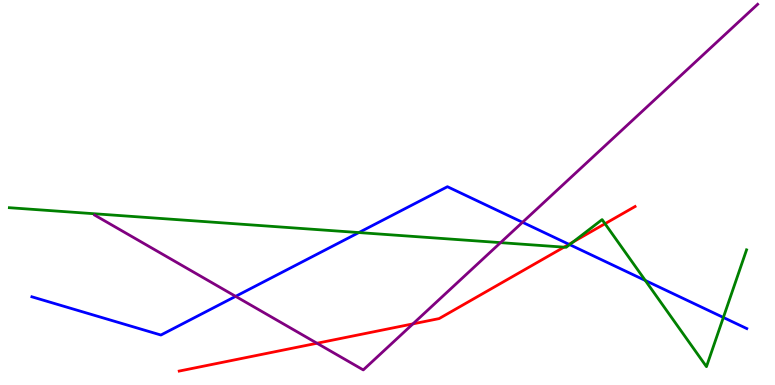[{'lines': ['blue', 'red'], 'intersections': [{'x': 7.34, 'y': 3.65}]}, {'lines': ['green', 'red'], 'intersections': [{'x': 7.28, 'y': 3.58}, {'x': 7.39, 'y': 3.71}, {'x': 7.81, 'y': 4.19}]}, {'lines': ['purple', 'red'], 'intersections': [{'x': 4.09, 'y': 1.08}, {'x': 5.33, 'y': 1.59}]}, {'lines': ['blue', 'green'], 'intersections': [{'x': 4.63, 'y': 3.96}, {'x': 7.35, 'y': 3.65}, {'x': 8.33, 'y': 2.71}, {'x': 9.33, 'y': 1.75}]}, {'lines': ['blue', 'purple'], 'intersections': [{'x': 3.04, 'y': 2.3}, {'x': 6.74, 'y': 4.23}]}, {'lines': ['green', 'purple'], 'intersections': [{'x': 6.46, 'y': 3.7}]}]